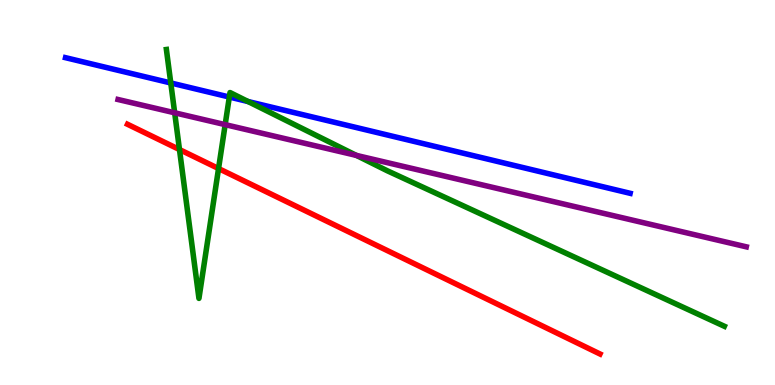[{'lines': ['blue', 'red'], 'intersections': []}, {'lines': ['green', 'red'], 'intersections': [{'x': 2.32, 'y': 6.12}, {'x': 2.82, 'y': 5.62}]}, {'lines': ['purple', 'red'], 'intersections': []}, {'lines': ['blue', 'green'], 'intersections': [{'x': 2.2, 'y': 7.85}, {'x': 2.96, 'y': 7.48}, {'x': 3.2, 'y': 7.36}]}, {'lines': ['blue', 'purple'], 'intersections': []}, {'lines': ['green', 'purple'], 'intersections': [{'x': 2.25, 'y': 7.07}, {'x': 2.91, 'y': 6.76}, {'x': 4.6, 'y': 5.96}]}]